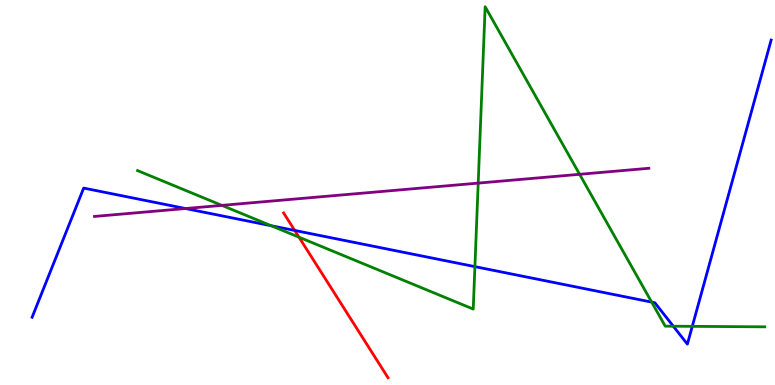[{'lines': ['blue', 'red'], 'intersections': [{'x': 3.8, 'y': 4.01}]}, {'lines': ['green', 'red'], 'intersections': [{'x': 3.86, 'y': 3.84}]}, {'lines': ['purple', 'red'], 'intersections': []}, {'lines': ['blue', 'green'], 'intersections': [{'x': 3.5, 'y': 4.14}, {'x': 6.13, 'y': 3.07}, {'x': 8.41, 'y': 2.15}, {'x': 8.69, 'y': 1.53}, {'x': 8.93, 'y': 1.52}]}, {'lines': ['blue', 'purple'], 'intersections': [{'x': 2.39, 'y': 4.58}]}, {'lines': ['green', 'purple'], 'intersections': [{'x': 2.86, 'y': 4.67}, {'x': 6.17, 'y': 5.24}, {'x': 7.48, 'y': 5.47}]}]